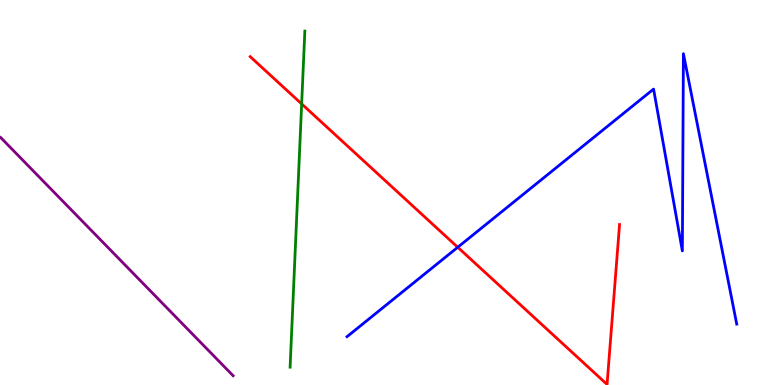[{'lines': ['blue', 'red'], 'intersections': [{'x': 5.91, 'y': 3.58}]}, {'lines': ['green', 'red'], 'intersections': [{'x': 3.89, 'y': 7.3}]}, {'lines': ['purple', 'red'], 'intersections': []}, {'lines': ['blue', 'green'], 'intersections': []}, {'lines': ['blue', 'purple'], 'intersections': []}, {'lines': ['green', 'purple'], 'intersections': []}]